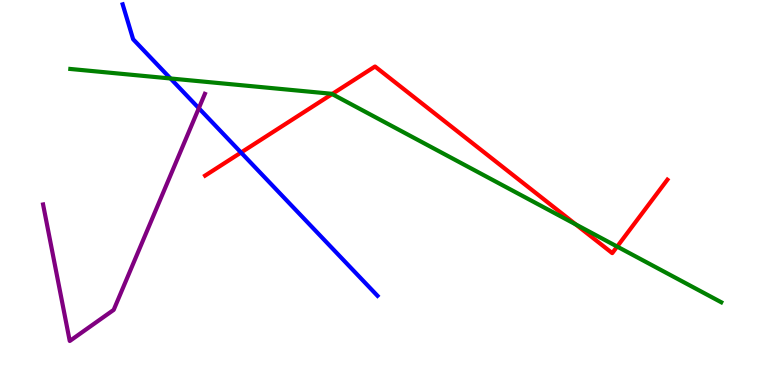[{'lines': ['blue', 'red'], 'intersections': [{'x': 3.11, 'y': 6.04}]}, {'lines': ['green', 'red'], 'intersections': [{'x': 4.29, 'y': 7.56}, {'x': 7.43, 'y': 4.17}, {'x': 7.96, 'y': 3.6}]}, {'lines': ['purple', 'red'], 'intersections': []}, {'lines': ['blue', 'green'], 'intersections': [{'x': 2.2, 'y': 7.96}]}, {'lines': ['blue', 'purple'], 'intersections': [{'x': 2.57, 'y': 7.19}]}, {'lines': ['green', 'purple'], 'intersections': []}]